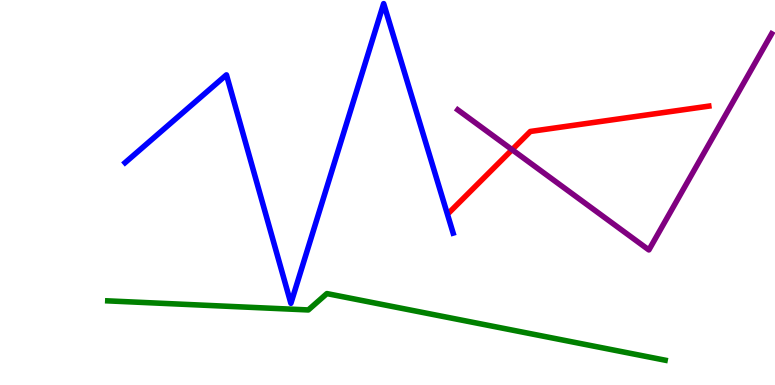[{'lines': ['blue', 'red'], 'intersections': []}, {'lines': ['green', 'red'], 'intersections': []}, {'lines': ['purple', 'red'], 'intersections': [{'x': 6.61, 'y': 6.11}]}, {'lines': ['blue', 'green'], 'intersections': []}, {'lines': ['blue', 'purple'], 'intersections': []}, {'lines': ['green', 'purple'], 'intersections': []}]